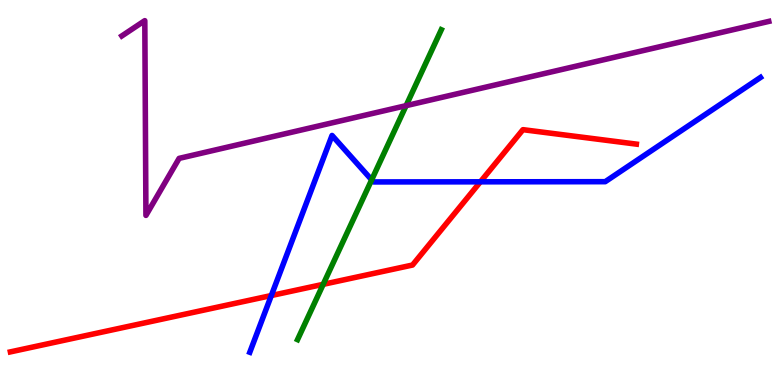[{'lines': ['blue', 'red'], 'intersections': [{'x': 3.5, 'y': 2.32}, {'x': 6.2, 'y': 5.28}]}, {'lines': ['green', 'red'], 'intersections': [{'x': 4.17, 'y': 2.61}]}, {'lines': ['purple', 'red'], 'intersections': []}, {'lines': ['blue', 'green'], 'intersections': [{'x': 4.8, 'y': 5.33}]}, {'lines': ['blue', 'purple'], 'intersections': []}, {'lines': ['green', 'purple'], 'intersections': [{'x': 5.24, 'y': 7.26}]}]